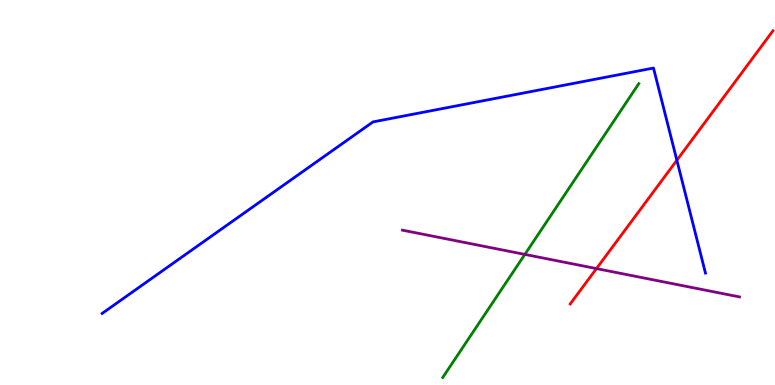[{'lines': ['blue', 'red'], 'intersections': [{'x': 8.73, 'y': 5.84}]}, {'lines': ['green', 'red'], 'intersections': []}, {'lines': ['purple', 'red'], 'intersections': [{'x': 7.7, 'y': 3.02}]}, {'lines': ['blue', 'green'], 'intersections': []}, {'lines': ['blue', 'purple'], 'intersections': []}, {'lines': ['green', 'purple'], 'intersections': [{'x': 6.77, 'y': 3.39}]}]